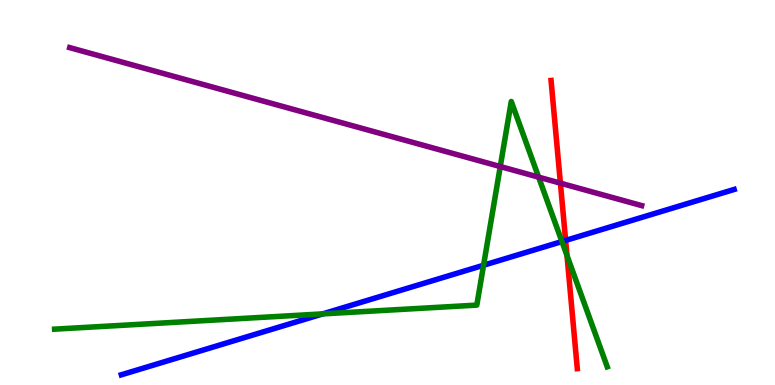[{'lines': ['blue', 'red'], 'intersections': [{'x': 7.3, 'y': 3.76}]}, {'lines': ['green', 'red'], 'intersections': [{'x': 7.32, 'y': 3.36}]}, {'lines': ['purple', 'red'], 'intersections': [{'x': 7.23, 'y': 5.24}]}, {'lines': ['blue', 'green'], 'intersections': [{'x': 4.16, 'y': 1.85}, {'x': 6.24, 'y': 3.11}, {'x': 7.25, 'y': 3.73}]}, {'lines': ['blue', 'purple'], 'intersections': []}, {'lines': ['green', 'purple'], 'intersections': [{'x': 6.45, 'y': 5.67}, {'x': 6.95, 'y': 5.4}]}]